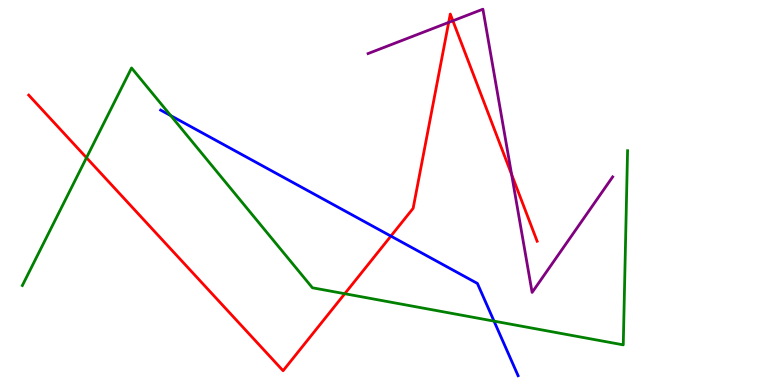[{'lines': ['blue', 'red'], 'intersections': [{'x': 5.04, 'y': 3.87}]}, {'lines': ['green', 'red'], 'intersections': [{'x': 1.12, 'y': 5.9}, {'x': 4.45, 'y': 2.37}]}, {'lines': ['purple', 'red'], 'intersections': [{'x': 5.79, 'y': 9.42}, {'x': 5.84, 'y': 9.46}, {'x': 6.6, 'y': 5.47}]}, {'lines': ['blue', 'green'], 'intersections': [{'x': 2.2, 'y': 7.0}, {'x': 6.37, 'y': 1.66}]}, {'lines': ['blue', 'purple'], 'intersections': []}, {'lines': ['green', 'purple'], 'intersections': []}]